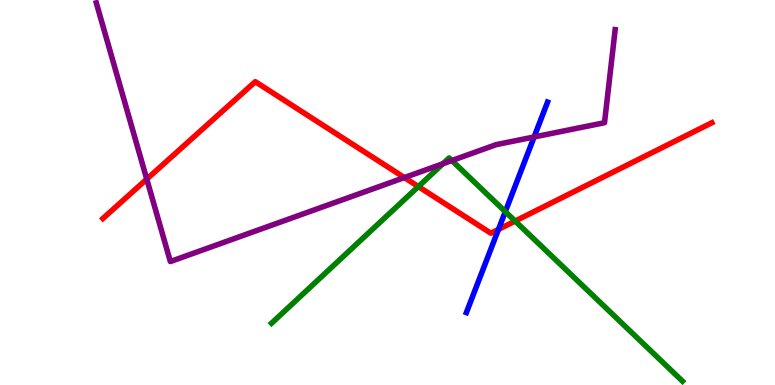[{'lines': ['blue', 'red'], 'intersections': [{'x': 6.43, 'y': 4.04}]}, {'lines': ['green', 'red'], 'intersections': [{'x': 5.4, 'y': 5.15}, {'x': 6.65, 'y': 4.26}]}, {'lines': ['purple', 'red'], 'intersections': [{'x': 1.89, 'y': 5.35}, {'x': 5.22, 'y': 5.39}]}, {'lines': ['blue', 'green'], 'intersections': [{'x': 6.52, 'y': 4.5}]}, {'lines': ['blue', 'purple'], 'intersections': [{'x': 6.89, 'y': 6.44}]}, {'lines': ['green', 'purple'], 'intersections': [{'x': 5.71, 'y': 5.75}, {'x': 5.83, 'y': 5.83}]}]